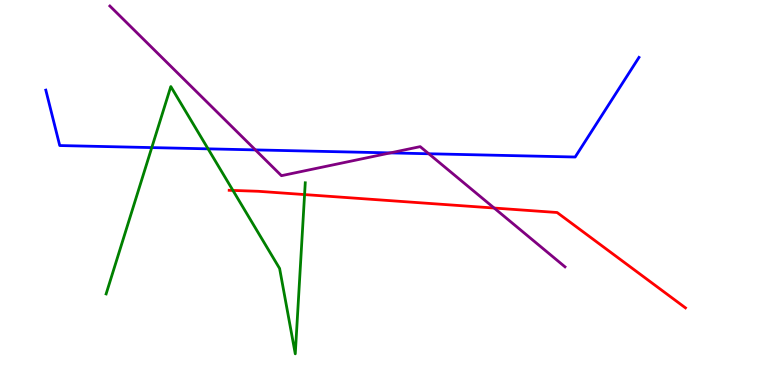[{'lines': ['blue', 'red'], 'intersections': []}, {'lines': ['green', 'red'], 'intersections': [{'x': 3.01, 'y': 5.05}, {'x': 3.93, 'y': 4.95}]}, {'lines': ['purple', 'red'], 'intersections': [{'x': 6.38, 'y': 4.6}]}, {'lines': ['blue', 'green'], 'intersections': [{'x': 1.96, 'y': 6.17}, {'x': 2.68, 'y': 6.13}]}, {'lines': ['blue', 'purple'], 'intersections': [{'x': 3.3, 'y': 6.11}, {'x': 5.04, 'y': 6.03}, {'x': 5.53, 'y': 6.01}]}, {'lines': ['green', 'purple'], 'intersections': []}]